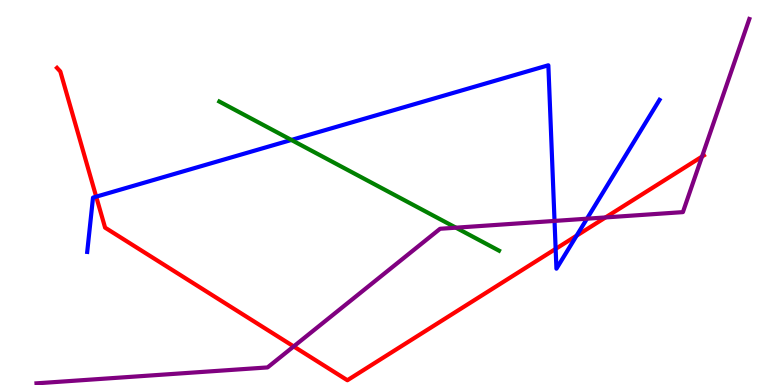[{'lines': ['blue', 'red'], 'intersections': [{'x': 1.24, 'y': 4.89}, {'x': 7.17, 'y': 3.54}, {'x': 7.44, 'y': 3.88}]}, {'lines': ['green', 'red'], 'intersections': []}, {'lines': ['purple', 'red'], 'intersections': [{'x': 3.79, 'y': 1.0}, {'x': 7.81, 'y': 4.35}, {'x': 9.06, 'y': 5.93}]}, {'lines': ['blue', 'green'], 'intersections': [{'x': 3.76, 'y': 6.36}]}, {'lines': ['blue', 'purple'], 'intersections': [{'x': 7.16, 'y': 4.26}, {'x': 7.57, 'y': 4.32}]}, {'lines': ['green', 'purple'], 'intersections': [{'x': 5.88, 'y': 4.09}]}]